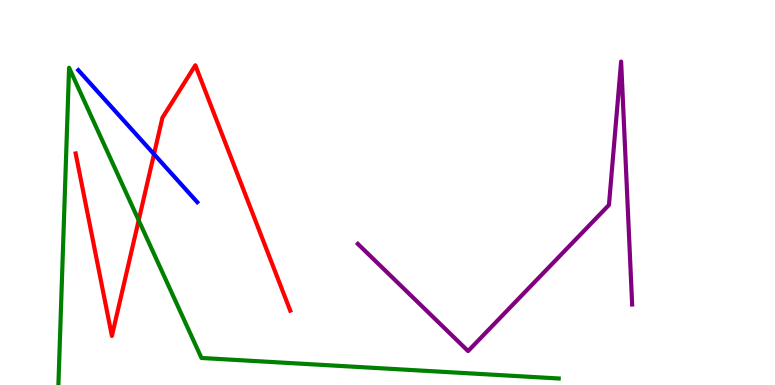[{'lines': ['blue', 'red'], 'intersections': [{'x': 1.99, 'y': 6.0}]}, {'lines': ['green', 'red'], 'intersections': [{'x': 1.79, 'y': 4.28}]}, {'lines': ['purple', 'red'], 'intersections': []}, {'lines': ['blue', 'green'], 'intersections': []}, {'lines': ['blue', 'purple'], 'intersections': []}, {'lines': ['green', 'purple'], 'intersections': []}]